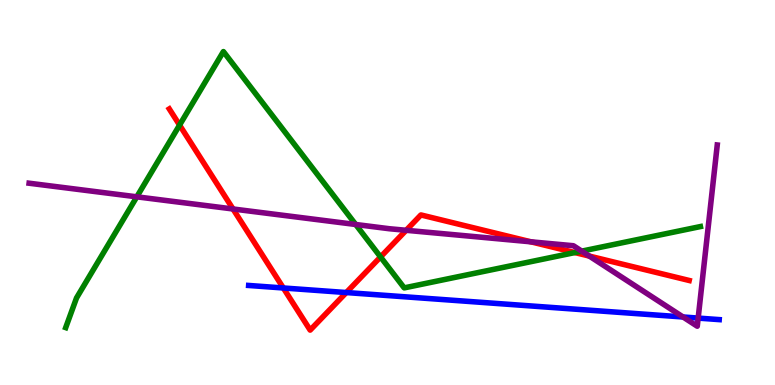[{'lines': ['blue', 'red'], 'intersections': [{'x': 3.66, 'y': 2.52}, {'x': 4.47, 'y': 2.4}]}, {'lines': ['green', 'red'], 'intersections': [{'x': 2.32, 'y': 6.75}, {'x': 4.91, 'y': 3.33}, {'x': 7.42, 'y': 3.44}]}, {'lines': ['purple', 'red'], 'intersections': [{'x': 3.01, 'y': 4.57}, {'x': 5.24, 'y': 4.02}, {'x': 6.85, 'y': 3.72}, {'x': 7.6, 'y': 3.35}]}, {'lines': ['blue', 'green'], 'intersections': []}, {'lines': ['blue', 'purple'], 'intersections': [{'x': 8.81, 'y': 1.77}, {'x': 9.01, 'y': 1.74}]}, {'lines': ['green', 'purple'], 'intersections': [{'x': 1.77, 'y': 4.89}, {'x': 4.59, 'y': 4.17}, {'x': 7.51, 'y': 3.48}]}]